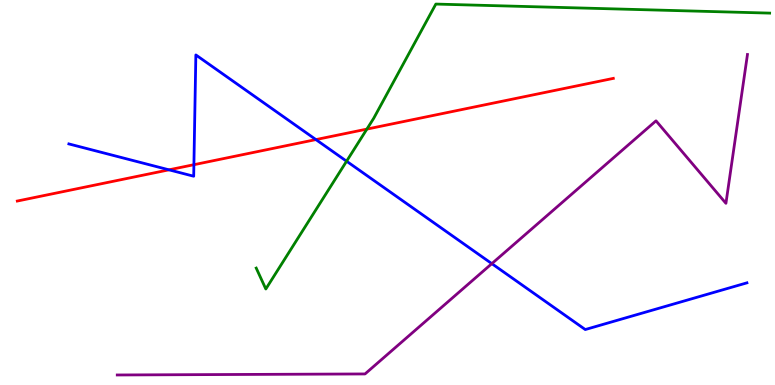[{'lines': ['blue', 'red'], 'intersections': [{'x': 2.18, 'y': 5.59}, {'x': 2.5, 'y': 5.72}, {'x': 4.08, 'y': 6.37}]}, {'lines': ['green', 'red'], 'intersections': [{'x': 4.73, 'y': 6.65}]}, {'lines': ['purple', 'red'], 'intersections': []}, {'lines': ['blue', 'green'], 'intersections': [{'x': 4.47, 'y': 5.81}]}, {'lines': ['blue', 'purple'], 'intersections': [{'x': 6.35, 'y': 3.15}]}, {'lines': ['green', 'purple'], 'intersections': []}]